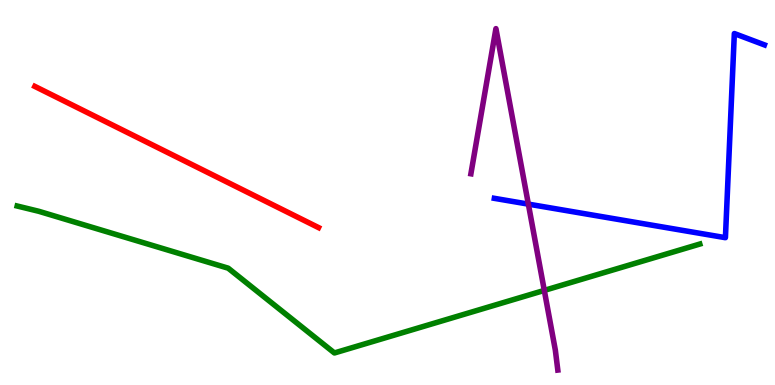[{'lines': ['blue', 'red'], 'intersections': []}, {'lines': ['green', 'red'], 'intersections': []}, {'lines': ['purple', 'red'], 'intersections': []}, {'lines': ['blue', 'green'], 'intersections': []}, {'lines': ['blue', 'purple'], 'intersections': [{'x': 6.82, 'y': 4.7}]}, {'lines': ['green', 'purple'], 'intersections': [{'x': 7.02, 'y': 2.46}]}]